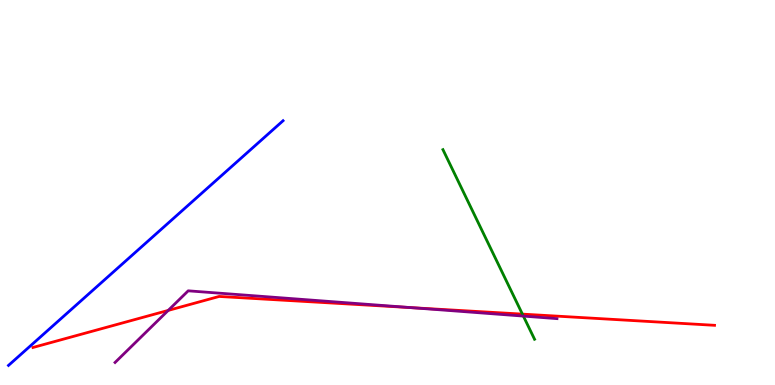[{'lines': ['blue', 'red'], 'intersections': []}, {'lines': ['green', 'red'], 'intersections': [{'x': 6.74, 'y': 1.84}]}, {'lines': ['purple', 'red'], 'intersections': [{'x': 2.17, 'y': 1.94}, {'x': 5.31, 'y': 2.01}]}, {'lines': ['blue', 'green'], 'intersections': []}, {'lines': ['blue', 'purple'], 'intersections': []}, {'lines': ['green', 'purple'], 'intersections': [{'x': 6.75, 'y': 1.79}]}]